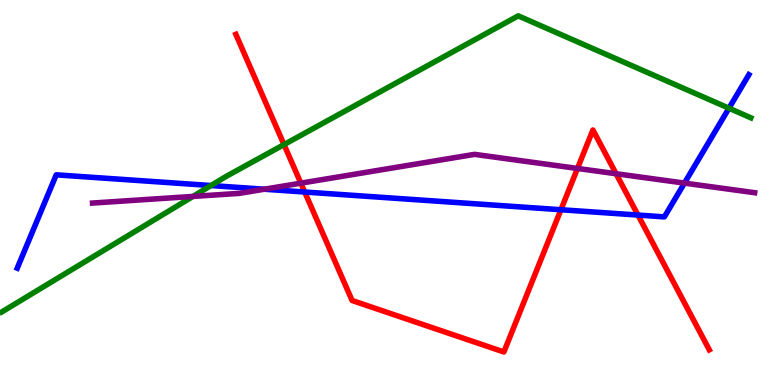[{'lines': ['blue', 'red'], 'intersections': [{'x': 3.93, 'y': 5.01}, {'x': 7.24, 'y': 4.55}, {'x': 8.23, 'y': 4.41}]}, {'lines': ['green', 'red'], 'intersections': [{'x': 3.66, 'y': 6.24}]}, {'lines': ['purple', 'red'], 'intersections': [{'x': 3.88, 'y': 5.24}, {'x': 7.45, 'y': 5.62}, {'x': 7.95, 'y': 5.49}]}, {'lines': ['blue', 'green'], 'intersections': [{'x': 2.72, 'y': 5.18}, {'x': 9.41, 'y': 7.19}]}, {'lines': ['blue', 'purple'], 'intersections': [{'x': 3.41, 'y': 5.09}, {'x': 8.83, 'y': 5.24}]}, {'lines': ['green', 'purple'], 'intersections': [{'x': 2.49, 'y': 4.9}]}]